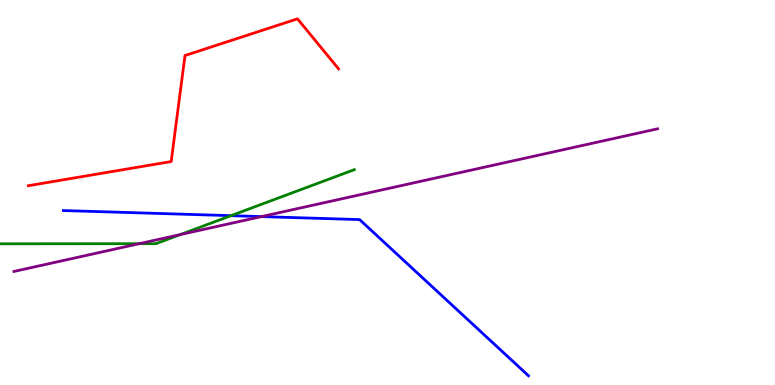[{'lines': ['blue', 'red'], 'intersections': []}, {'lines': ['green', 'red'], 'intersections': []}, {'lines': ['purple', 'red'], 'intersections': []}, {'lines': ['blue', 'green'], 'intersections': [{'x': 2.98, 'y': 4.4}]}, {'lines': ['blue', 'purple'], 'intersections': [{'x': 3.37, 'y': 4.37}]}, {'lines': ['green', 'purple'], 'intersections': [{'x': 1.8, 'y': 3.67}, {'x': 2.33, 'y': 3.91}]}]